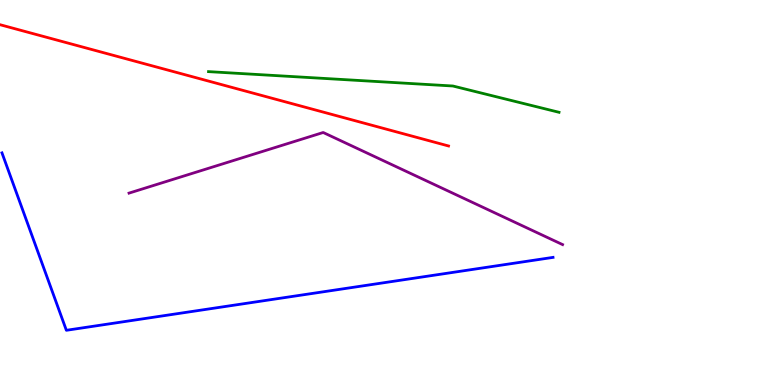[{'lines': ['blue', 'red'], 'intersections': []}, {'lines': ['green', 'red'], 'intersections': []}, {'lines': ['purple', 'red'], 'intersections': []}, {'lines': ['blue', 'green'], 'intersections': []}, {'lines': ['blue', 'purple'], 'intersections': []}, {'lines': ['green', 'purple'], 'intersections': []}]